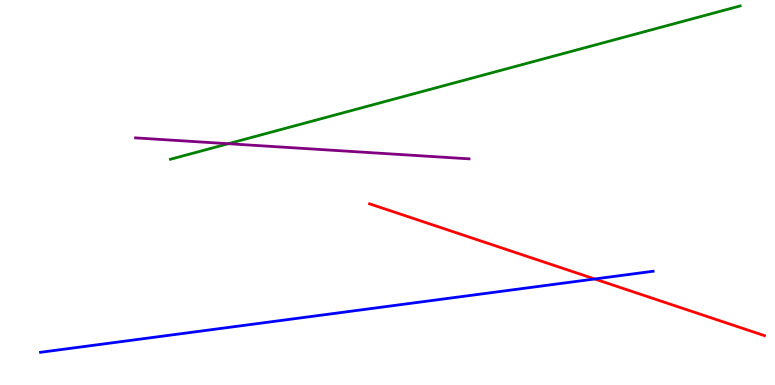[{'lines': ['blue', 'red'], 'intersections': [{'x': 7.67, 'y': 2.75}]}, {'lines': ['green', 'red'], 'intersections': []}, {'lines': ['purple', 'red'], 'intersections': []}, {'lines': ['blue', 'green'], 'intersections': []}, {'lines': ['blue', 'purple'], 'intersections': []}, {'lines': ['green', 'purple'], 'intersections': [{'x': 2.95, 'y': 6.27}]}]